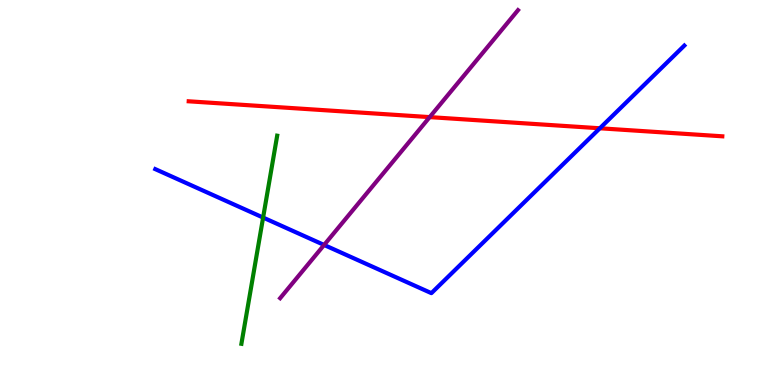[{'lines': ['blue', 'red'], 'intersections': [{'x': 7.74, 'y': 6.67}]}, {'lines': ['green', 'red'], 'intersections': []}, {'lines': ['purple', 'red'], 'intersections': [{'x': 5.54, 'y': 6.96}]}, {'lines': ['blue', 'green'], 'intersections': [{'x': 3.39, 'y': 4.35}]}, {'lines': ['blue', 'purple'], 'intersections': [{'x': 4.18, 'y': 3.64}]}, {'lines': ['green', 'purple'], 'intersections': []}]